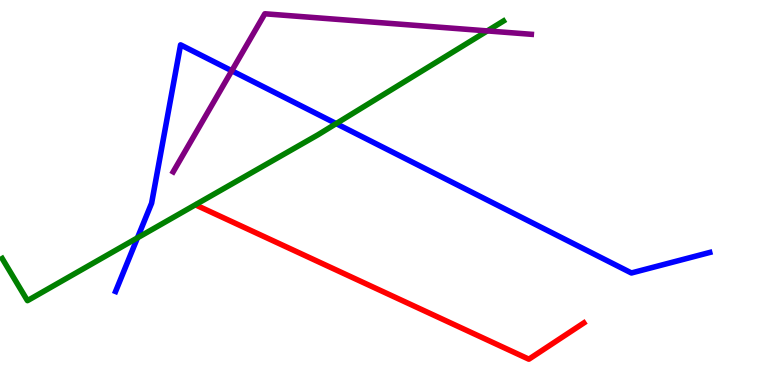[{'lines': ['blue', 'red'], 'intersections': []}, {'lines': ['green', 'red'], 'intersections': []}, {'lines': ['purple', 'red'], 'intersections': []}, {'lines': ['blue', 'green'], 'intersections': [{'x': 1.77, 'y': 3.82}, {'x': 4.34, 'y': 6.79}]}, {'lines': ['blue', 'purple'], 'intersections': [{'x': 2.99, 'y': 8.16}]}, {'lines': ['green', 'purple'], 'intersections': [{'x': 6.29, 'y': 9.2}]}]